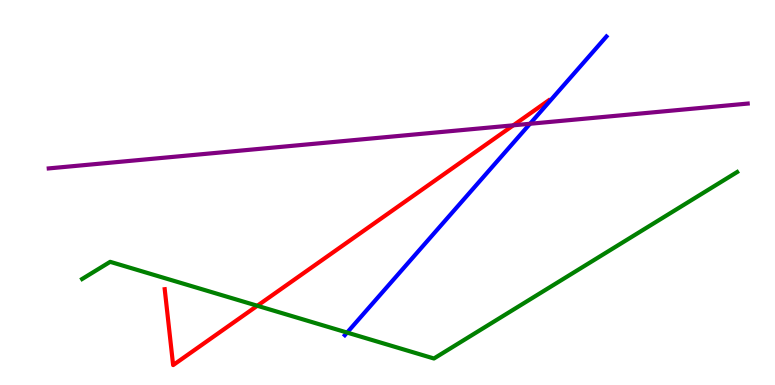[{'lines': ['blue', 'red'], 'intersections': []}, {'lines': ['green', 'red'], 'intersections': [{'x': 3.32, 'y': 2.06}]}, {'lines': ['purple', 'red'], 'intersections': [{'x': 6.62, 'y': 6.74}]}, {'lines': ['blue', 'green'], 'intersections': [{'x': 4.48, 'y': 1.36}]}, {'lines': ['blue', 'purple'], 'intersections': [{'x': 6.84, 'y': 6.79}]}, {'lines': ['green', 'purple'], 'intersections': []}]